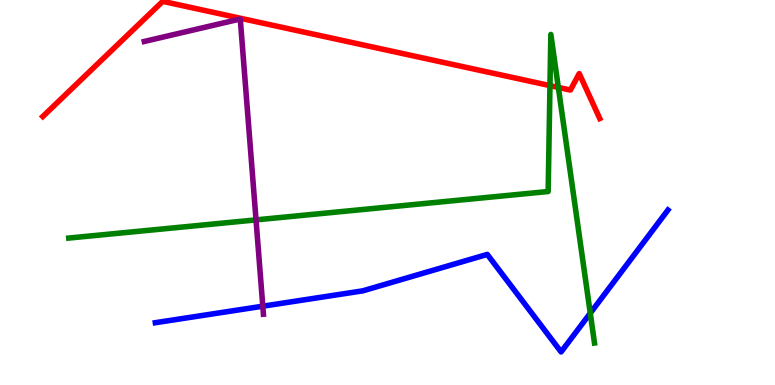[{'lines': ['blue', 'red'], 'intersections': []}, {'lines': ['green', 'red'], 'intersections': [{'x': 7.1, 'y': 7.78}, {'x': 7.2, 'y': 7.73}]}, {'lines': ['purple', 'red'], 'intersections': []}, {'lines': ['blue', 'green'], 'intersections': [{'x': 7.62, 'y': 1.87}]}, {'lines': ['blue', 'purple'], 'intersections': [{'x': 3.39, 'y': 2.05}]}, {'lines': ['green', 'purple'], 'intersections': [{'x': 3.3, 'y': 4.29}]}]